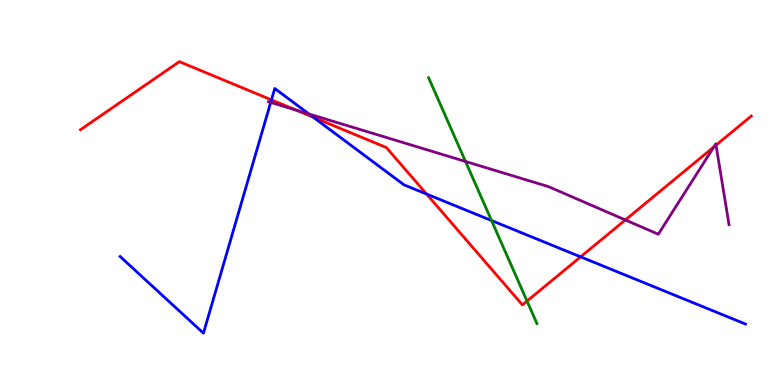[{'lines': ['blue', 'red'], 'intersections': [{'x': 3.5, 'y': 7.41}, {'x': 4.04, 'y': 6.95}, {'x': 5.5, 'y': 4.96}, {'x': 7.49, 'y': 3.33}]}, {'lines': ['green', 'red'], 'intersections': [{'x': 6.8, 'y': 2.18}]}, {'lines': ['purple', 'red'], 'intersections': [{'x': 3.82, 'y': 7.14}, {'x': 8.07, 'y': 4.29}, {'x': 9.21, 'y': 6.18}, {'x': 9.24, 'y': 6.23}]}, {'lines': ['blue', 'green'], 'intersections': [{'x': 6.34, 'y': 4.27}]}, {'lines': ['blue', 'purple'], 'intersections': [{'x': 3.49, 'y': 7.34}, {'x': 3.99, 'y': 7.04}]}, {'lines': ['green', 'purple'], 'intersections': [{'x': 6.01, 'y': 5.81}]}]